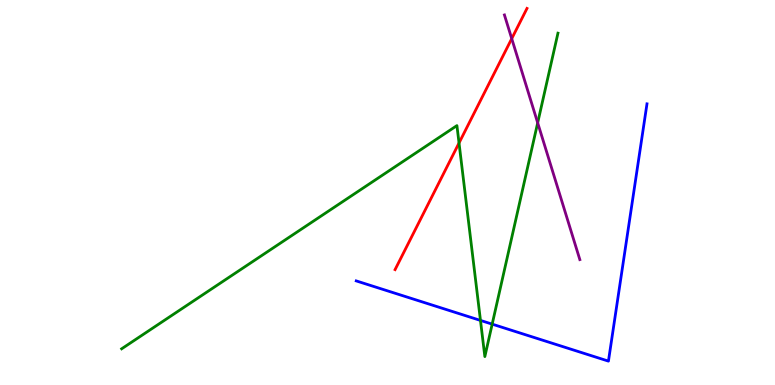[{'lines': ['blue', 'red'], 'intersections': []}, {'lines': ['green', 'red'], 'intersections': [{'x': 5.92, 'y': 6.29}]}, {'lines': ['purple', 'red'], 'intersections': [{'x': 6.6, 'y': 9.0}]}, {'lines': ['blue', 'green'], 'intersections': [{'x': 6.2, 'y': 1.68}, {'x': 6.35, 'y': 1.58}]}, {'lines': ['blue', 'purple'], 'intersections': []}, {'lines': ['green', 'purple'], 'intersections': [{'x': 6.94, 'y': 6.81}]}]